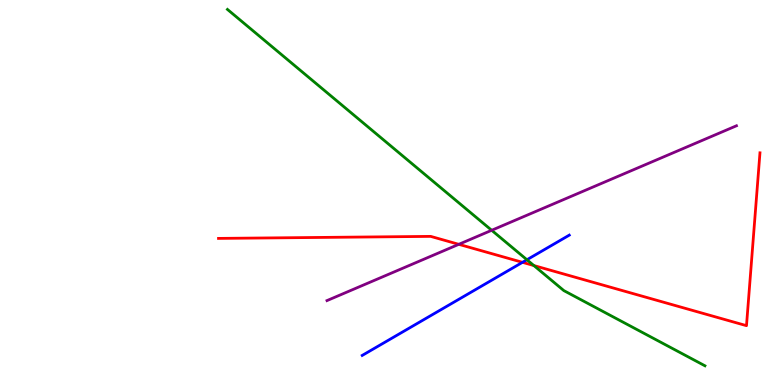[{'lines': ['blue', 'red'], 'intersections': [{'x': 6.74, 'y': 3.19}]}, {'lines': ['green', 'red'], 'intersections': [{'x': 6.89, 'y': 3.1}]}, {'lines': ['purple', 'red'], 'intersections': [{'x': 5.92, 'y': 3.65}]}, {'lines': ['blue', 'green'], 'intersections': [{'x': 6.8, 'y': 3.25}]}, {'lines': ['blue', 'purple'], 'intersections': []}, {'lines': ['green', 'purple'], 'intersections': [{'x': 6.34, 'y': 4.02}]}]